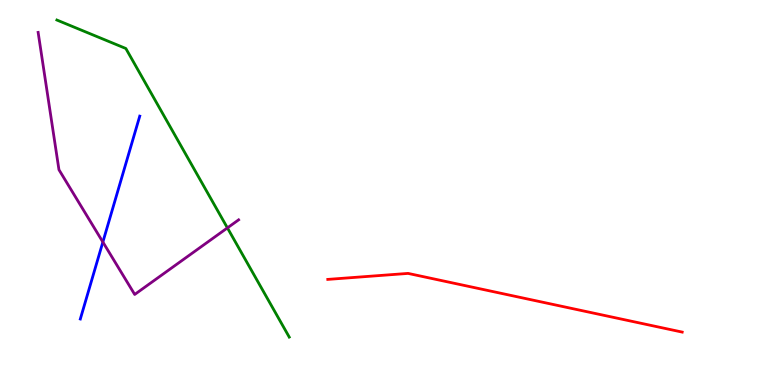[{'lines': ['blue', 'red'], 'intersections': []}, {'lines': ['green', 'red'], 'intersections': []}, {'lines': ['purple', 'red'], 'intersections': []}, {'lines': ['blue', 'green'], 'intersections': []}, {'lines': ['blue', 'purple'], 'intersections': [{'x': 1.33, 'y': 3.71}]}, {'lines': ['green', 'purple'], 'intersections': [{'x': 2.93, 'y': 4.08}]}]